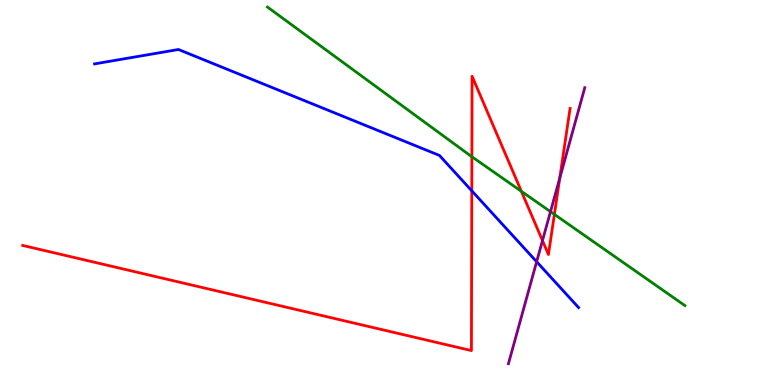[{'lines': ['blue', 'red'], 'intersections': [{'x': 6.09, 'y': 5.04}]}, {'lines': ['green', 'red'], 'intersections': [{'x': 6.09, 'y': 5.93}, {'x': 6.73, 'y': 5.03}, {'x': 7.15, 'y': 4.43}]}, {'lines': ['purple', 'red'], 'intersections': [{'x': 7.0, 'y': 3.75}, {'x': 7.22, 'y': 5.37}]}, {'lines': ['blue', 'green'], 'intersections': []}, {'lines': ['blue', 'purple'], 'intersections': [{'x': 6.92, 'y': 3.2}]}, {'lines': ['green', 'purple'], 'intersections': [{'x': 7.1, 'y': 4.5}]}]